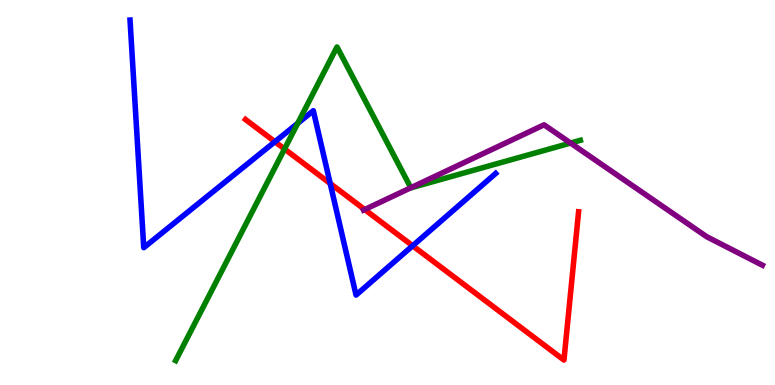[{'lines': ['blue', 'red'], 'intersections': [{'x': 3.55, 'y': 6.32}, {'x': 4.26, 'y': 5.23}, {'x': 5.32, 'y': 3.62}]}, {'lines': ['green', 'red'], 'intersections': [{'x': 3.67, 'y': 6.13}]}, {'lines': ['purple', 'red'], 'intersections': [{'x': 4.71, 'y': 4.56}]}, {'lines': ['blue', 'green'], 'intersections': [{'x': 3.84, 'y': 6.8}]}, {'lines': ['blue', 'purple'], 'intersections': []}, {'lines': ['green', 'purple'], 'intersections': [{'x': 5.3, 'y': 5.12}, {'x': 7.36, 'y': 6.28}]}]